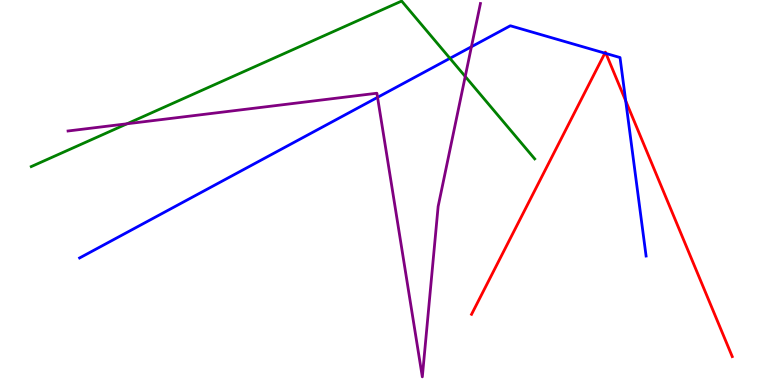[{'lines': ['blue', 'red'], 'intersections': [{'x': 7.81, 'y': 8.62}, {'x': 7.82, 'y': 8.61}, {'x': 8.07, 'y': 7.38}]}, {'lines': ['green', 'red'], 'intersections': []}, {'lines': ['purple', 'red'], 'intersections': []}, {'lines': ['blue', 'green'], 'intersections': [{'x': 5.81, 'y': 8.48}]}, {'lines': ['blue', 'purple'], 'intersections': [{'x': 4.87, 'y': 7.47}, {'x': 6.08, 'y': 8.79}]}, {'lines': ['green', 'purple'], 'intersections': [{'x': 1.64, 'y': 6.79}, {'x': 6.0, 'y': 8.01}]}]